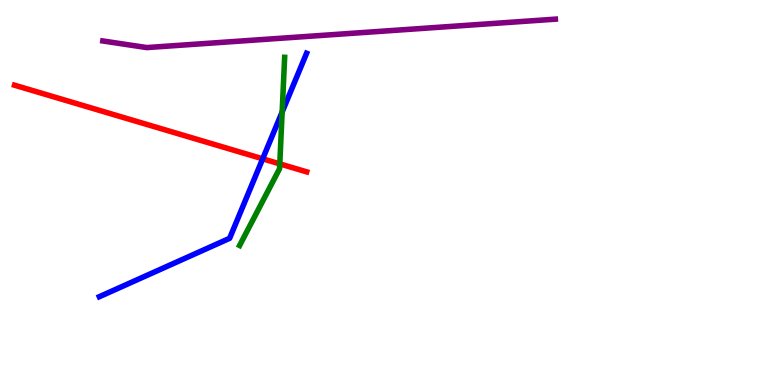[{'lines': ['blue', 'red'], 'intersections': [{'x': 3.39, 'y': 5.88}]}, {'lines': ['green', 'red'], 'intersections': [{'x': 3.61, 'y': 5.74}]}, {'lines': ['purple', 'red'], 'intersections': []}, {'lines': ['blue', 'green'], 'intersections': [{'x': 3.64, 'y': 7.09}]}, {'lines': ['blue', 'purple'], 'intersections': []}, {'lines': ['green', 'purple'], 'intersections': []}]